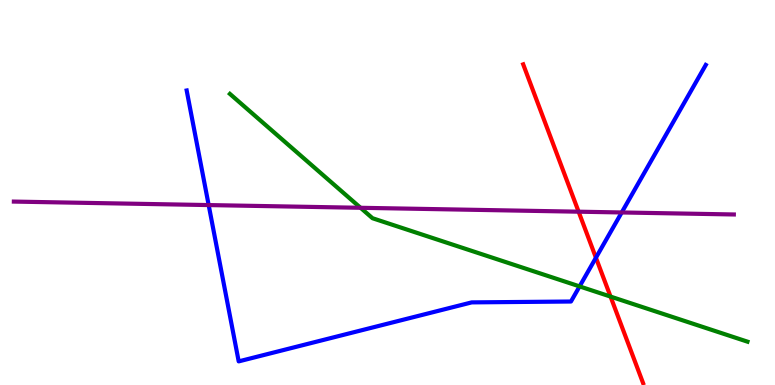[{'lines': ['blue', 'red'], 'intersections': [{'x': 7.69, 'y': 3.31}]}, {'lines': ['green', 'red'], 'intersections': [{'x': 7.88, 'y': 2.3}]}, {'lines': ['purple', 'red'], 'intersections': [{'x': 7.47, 'y': 4.5}]}, {'lines': ['blue', 'green'], 'intersections': [{'x': 7.48, 'y': 2.56}]}, {'lines': ['blue', 'purple'], 'intersections': [{'x': 2.69, 'y': 4.67}, {'x': 8.02, 'y': 4.48}]}, {'lines': ['green', 'purple'], 'intersections': [{'x': 4.65, 'y': 4.6}]}]